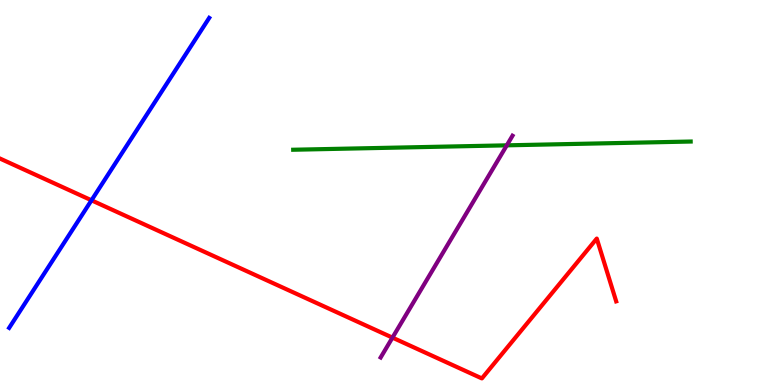[{'lines': ['blue', 'red'], 'intersections': [{'x': 1.18, 'y': 4.8}]}, {'lines': ['green', 'red'], 'intersections': []}, {'lines': ['purple', 'red'], 'intersections': [{'x': 5.06, 'y': 1.23}]}, {'lines': ['blue', 'green'], 'intersections': []}, {'lines': ['blue', 'purple'], 'intersections': []}, {'lines': ['green', 'purple'], 'intersections': [{'x': 6.54, 'y': 6.23}]}]